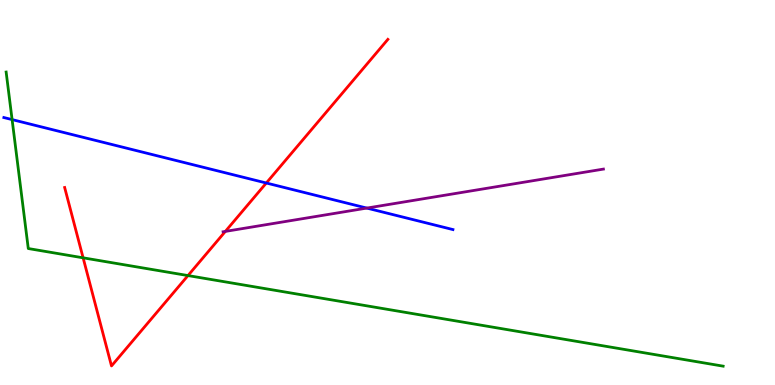[{'lines': ['blue', 'red'], 'intersections': [{'x': 3.44, 'y': 5.25}]}, {'lines': ['green', 'red'], 'intersections': [{'x': 1.07, 'y': 3.3}, {'x': 2.43, 'y': 2.84}]}, {'lines': ['purple', 'red'], 'intersections': [{'x': 2.91, 'y': 3.99}]}, {'lines': ['blue', 'green'], 'intersections': [{'x': 0.156, 'y': 6.89}]}, {'lines': ['blue', 'purple'], 'intersections': [{'x': 4.73, 'y': 4.6}]}, {'lines': ['green', 'purple'], 'intersections': []}]